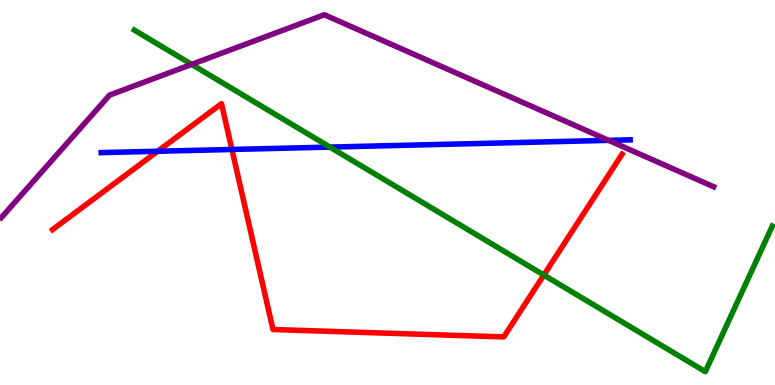[{'lines': ['blue', 'red'], 'intersections': [{'x': 2.03, 'y': 6.07}, {'x': 2.99, 'y': 6.12}]}, {'lines': ['green', 'red'], 'intersections': [{'x': 7.02, 'y': 2.86}]}, {'lines': ['purple', 'red'], 'intersections': []}, {'lines': ['blue', 'green'], 'intersections': [{'x': 4.26, 'y': 6.18}]}, {'lines': ['blue', 'purple'], 'intersections': [{'x': 7.85, 'y': 6.35}]}, {'lines': ['green', 'purple'], 'intersections': [{'x': 2.47, 'y': 8.33}]}]